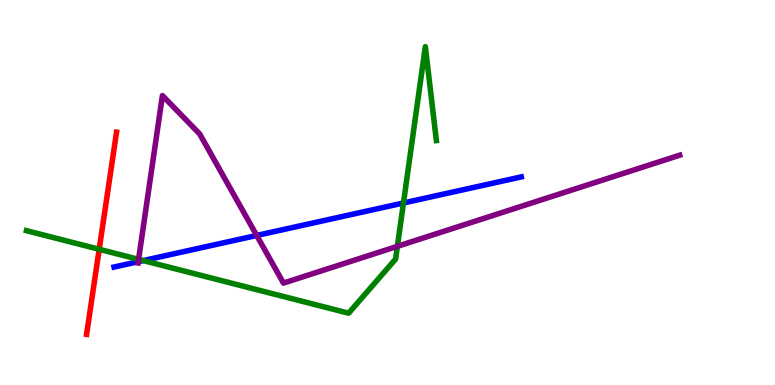[{'lines': ['blue', 'red'], 'intersections': []}, {'lines': ['green', 'red'], 'intersections': [{'x': 1.28, 'y': 3.52}]}, {'lines': ['purple', 'red'], 'intersections': []}, {'lines': ['blue', 'green'], 'intersections': [{'x': 1.85, 'y': 3.23}, {'x': 5.21, 'y': 4.73}]}, {'lines': ['blue', 'purple'], 'intersections': [{'x': 1.78, 'y': 3.2}, {'x': 3.31, 'y': 3.88}]}, {'lines': ['green', 'purple'], 'intersections': [{'x': 1.79, 'y': 3.26}, {'x': 5.13, 'y': 3.6}]}]